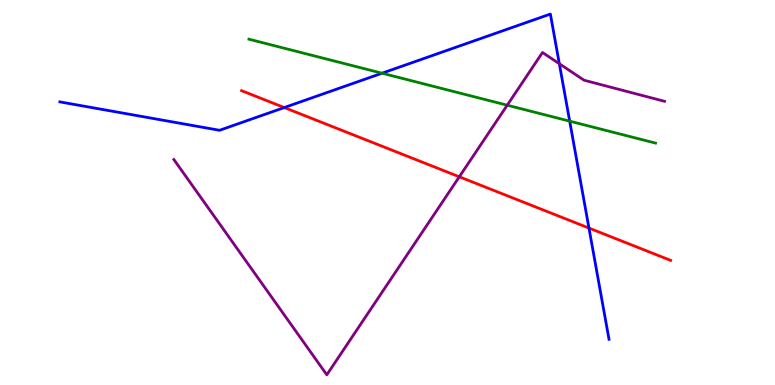[{'lines': ['blue', 'red'], 'intersections': [{'x': 3.67, 'y': 7.21}, {'x': 7.6, 'y': 4.08}]}, {'lines': ['green', 'red'], 'intersections': []}, {'lines': ['purple', 'red'], 'intersections': [{'x': 5.93, 'y': 5.41}]}, {'lines': ['blue', 'green'], 'intersections': [{'x': 4.93, 'y': 8.1}, {'x': 7.35, 'y': 6.85}]}, {'lines': ['blue', 'purple'], 'intersections': [{'x': 7.22, 'y': 8.34}]}, {'lines': ['green', 'purple'], 'intersections': [{'x': 6.54, 'y': 7.27}]}]